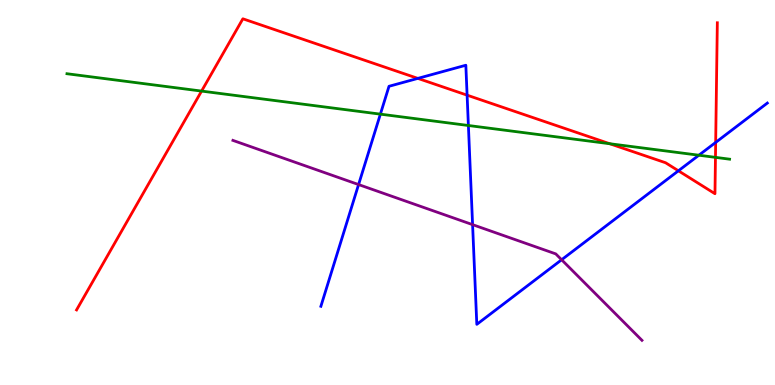[{'lines': ['blue', 'red'], 'intersections': [{'x': 5.39, 'y': 7.96}, {'x': 6.03, 'y': 7.53}, {'x': 8.75, 'y': 5.56}, {'x': 9.23, 'y': 6.3}]}, {'lines': ['green', 'red'], 'intersections': [{'x': 2.6, 'y': 7.63}, {'x': 7.87, 'y': 6.27}, {'x': 9.23, 'y': 5.91}]}, {'lines': ['purple', 'red'], 'intersections': []}, {'lines': ['blue', 'green'], 'intersections': [{'x': 4.91, 'y': 7.04}, {'x': 6.04, 'y': 6.74}, {'x': 9.02, 'y': 5.97}]}, {'lines': ['blue', 'purple'], 'intersections': [{'x': 4.63, 'y': 5.21}, {'x': 6.1, 'y': 4.17}, {'x': 7.25, 'y': 3.25}]}, {'lines': ['green', 'purple'], 'intersections': []}]